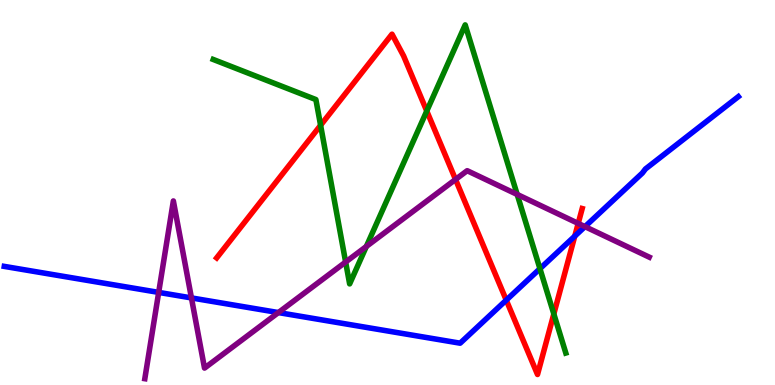[{'lines': ['blue', 'red'], 'intersections': [{'x': 6.53, 'y': 2.2}, {'x': 7.42, 'y': 3.87}]}, {'lines': ['green', 'red'], 'intersections': [{'x': 4.14, 'y': 6.75}, {'x': 5.51, 'y': 7.12}, {'x': 7.15, 'y': 1.85}]}, {'lines': ['purple', 'red'], 'intersections': [{'x': 5.88, 'y': 5.34}, {'x': 7.46, 'y': 4.2}]}, {'lines': ['blue', 'green'], 'intersections': [{'x': 6.97, 'y': 3.02}]}, {'lines': ['blue', 'purple'], 'intersections': [{'x': 2.05, 'y': 2.41}, {'x': 2.47, 'y': 2.26}, {'x': 3.59, 'y': 1.88}, {'x': 7.55, 'y': 4.11}]}, {'lines': ['green', 'purple'], 'intersections': [{'x': 4.46, 'y': 3.19}, {'x': 4.73, 'y': 3.6}, {'x': 6.67, 'y': 4.95}]}]